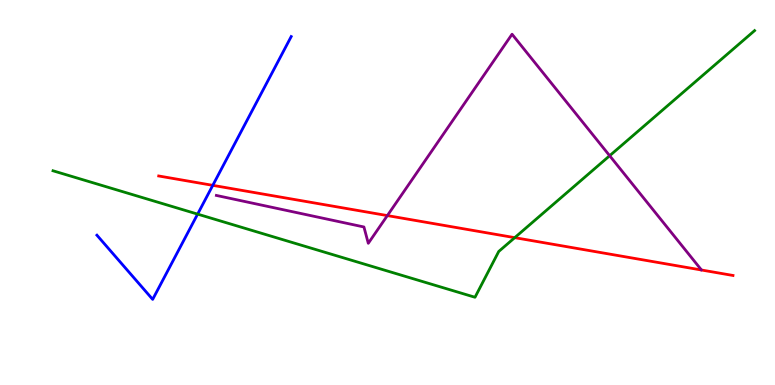[{'lines': ['blue', 'red'], 'intersections': [{'x': 2.75, 'y': 5.19}]}, {'lines': ['green', 'red'], 'intersections': [{'x': 6.64, 'y': 3.83}]}, {'lines': ['purple', 'red'], 'intersections': [{'x': 5.0, 'y': 4.4}]}, {'lines': ['blue', 'green'], 'intersections': [{'x': 2.55, 'y': 4.44}]}, {'lines': ['blue', 'purple'], 'intersections': []}, {'lines': ['green', 'purple'], 'intersections': [{'x': 7.87, 'y': 5.96}]}]